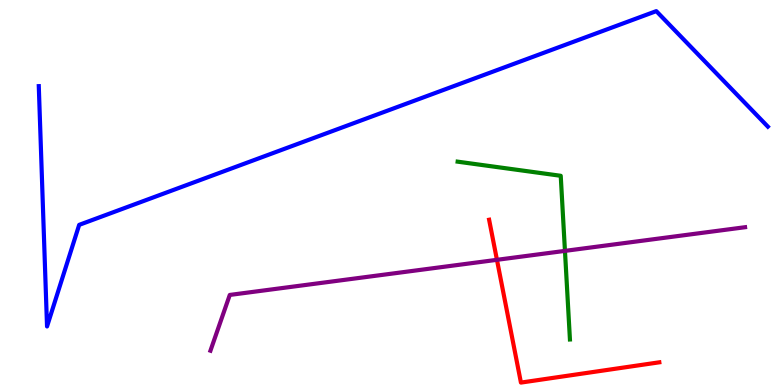[{'lines': ['blue', 'red'], 'intersections': []}, {'lines': ['green', 'red'], 'intersections': []}, {'lines': ['purple', 'red'], 'intersections': [{'x': 6.41, 'y': 3.25}]}, {'lines': ['blue', 'green'], 'intersections': []}, {'lines': ['blue', 'purple'], 'intersections': []}, {'lines': ['green', 'purple'], 'intersections': [{'x': 7.29, 'y': 3.48}]}]